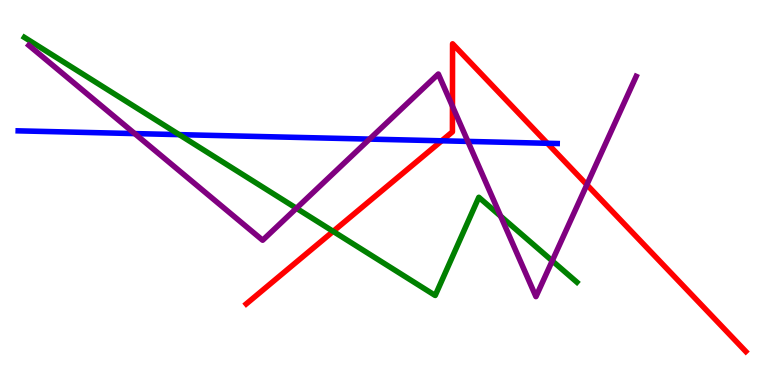[{'lines': ['blue', 'red'], 'intersections': [{'x': 5.7, 'y': 6.34}, {'x': 7.06, 'y': 6.28}]}, {'lines': ['green', 'red'], 'intersections': [{'x': 4.3, 'y': 3.99}]}, {'lines': ['purple', 'red'], 'intersections': [{'x': 5.84, 'y': 7.24}, {'x': 7.57, 'y': 5.2}]}, {'lines': ['blue', 'green'], 'intersections': [{'x': 2.31, 'y': 6.5}]}, {'lines': ['blue', 'purple'], 'intersections': [{'x': 1.74, 'y': 6.53}, {'x': 4.77, 'y': 6.39}, {'x': 6.04, 'y': 6.33}]}, {'lines': ['green', 'purple'], 'intersections': [{'x': 3.82, 'y': 4.59}, {'x': 6.46, 'y': 4.38}, {'x': 7.13, 'y': 3.22}]}]